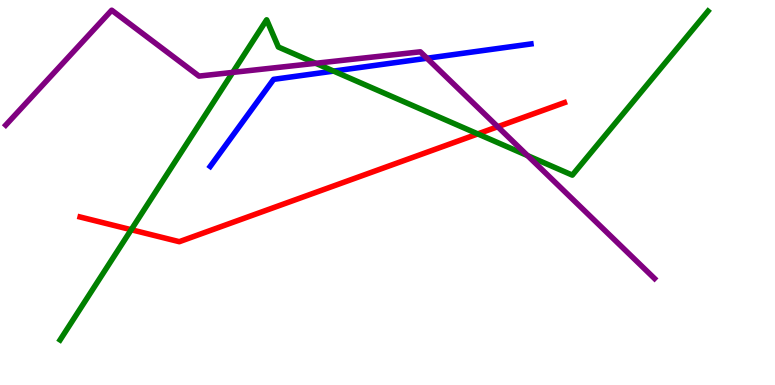[{'lines': ['blue', 'red'], 'intersections': []}, {'lines': ['green', 'red'], 'intersections': [{'x': 1.69, 'y': 4.03}, {'x': 6.16, 'y': 6.52}]}, {'lines': ['purple', 'red'], 'intersections': [{'x': 6.42, 'y': 6.71}]}, {'lines': ['blue', 'green'], 'intersections': [{'x': 4.3, 'y': 8.15}]}, {'lines': ['blue', 'purple'], 'intersections': [{'x': 5.51, 'y': 8.49}]}, {'lines': ['green', 'purple'], 'intersections': [{'x': 3.0, 'y': 8.12}, {'x': 4.07, 'y': 8.36}, {'x': 6.81, 'y': 5.96}]}]